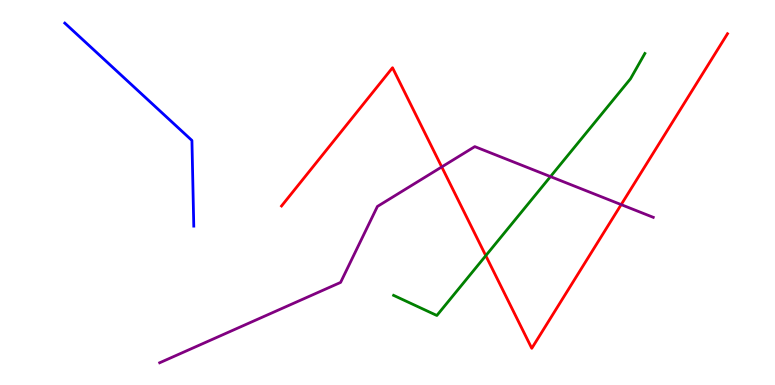[{'lines': ['blue', 'red'], 'intersections': []}, {'lines': ['green', 'red'], 'intersections': [{'x': 6.27, 'y': 3.36}]}, {'lines': ['purple', 'red'], 'intersections': [{'x': 5.7, 'y': 5.66}, {'x': 8.02, 'y': 4.69}]}, {'lines': ['blue', 'green'], 'intersections': []}, {'lines': ['blue', 'purple'], 'intersections': []}, {'lines': ['green', 'purple'], 'intersections': [{'x': 7.1, 'y': 5.41}]}]